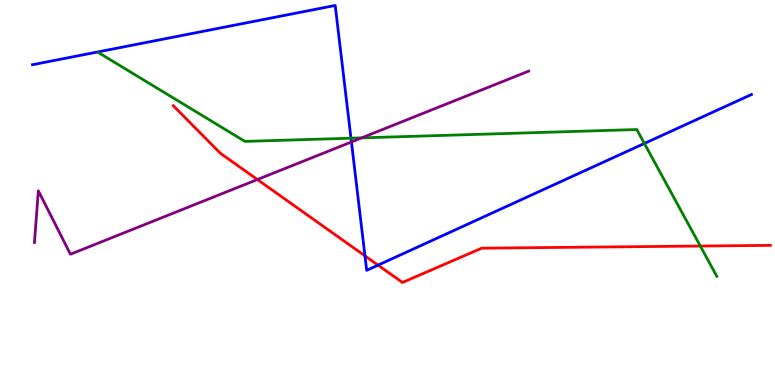[{'lines': ['blue', 'red'], 'intersections': [{'x': 4.71, 'y': 3.35}, {'x': 4.88, 'y': 3.11}]}, {'lines': ['green', 'red'], 'intersections': [{'x': 9.04, 'y': 3.61}]}, {'lines': ['purple', 'red'], 'intersections': [{'x': 3.32, 'y': 5.34}]}, {'lines': ['blue', 'green'], 'intersections': [{'x': 4.53, 'y': 6.41}, {'x': 8.31, 'y': 6.27}]}, {'lines': ['blue', 'purple'], 'intersections': [{'x': 4.53, 'y': 6.31}]}, {'lines': ['green', 'purple'], 'intersections': [{'x': 4.67, 'y': 6.42}]}]